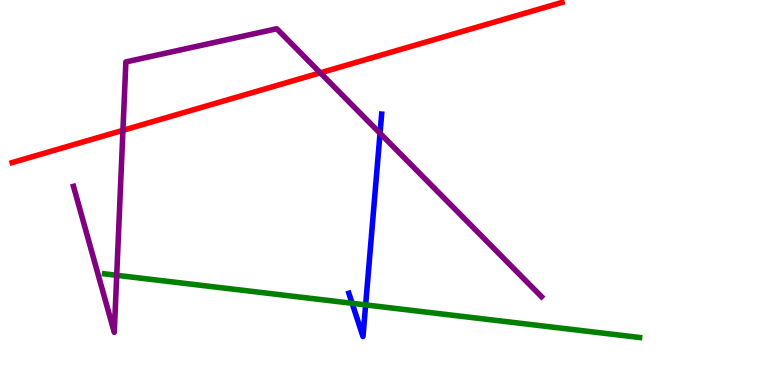[{'lines': ['blue', 'red'], 'intersections': []}, {'lines': ['green', 'red'], 'intersections': []}, {'lines': ['purple', 'red'], 'intersections': [{'x': 1.59, 'y': 6.62}, {'x': 4.13, 'y': 8.11}]}, {'lines': ['blue', 'green'], 'intersections': [{'x': 4.54, 'y': 2.12}, {'x': 4.72, 'y': 2.08}]}, {'lines': ['blue', 'purple'], 'intersections': [{'x': 4.9, 'y': 6.54}]}, {'lines': ['green', 'purple'], 'intersections': [{'x': 1.51, 'y': 2.85}]}]